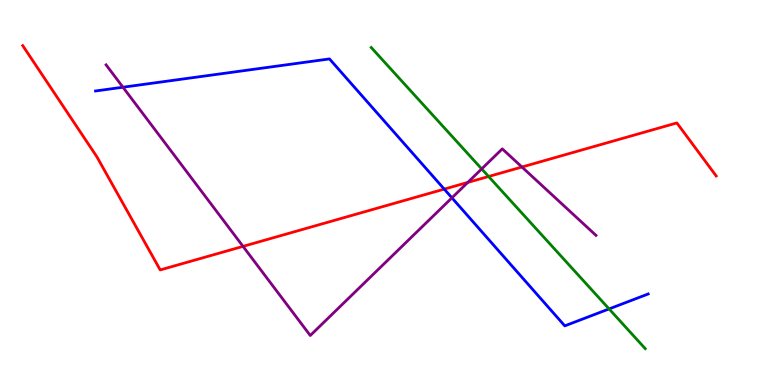[{'lines': ['blue', 'red'], 'intersections': [{'x': 5.73, 'y': 5.09}]}, {'lines': ['green', 'red'], 'intersections': [{'x': 6.3, 'y': 5.42}]}, {'lines': ['purple', 'red'], 'intersections': [{'x': 3.14, 'y': 3.6}, {'x': 6.04, 'y': 5.26}, {'x': 6.73, 'y': 5.66}]}, {'lines': ['blue', 'green'], 'intersections': [{'x': 7.86, 'y': 1.98}]}, {'lines': ['blue', 'purple'], 'intersections': [{'x': 1.59, 'y': 7.73}, {'x': 5.83, 'y': 4.86}]}, {'lines': ['green', 'purple'], 'intersections': [{'x': 6.22, 'y': 5.61}]}]